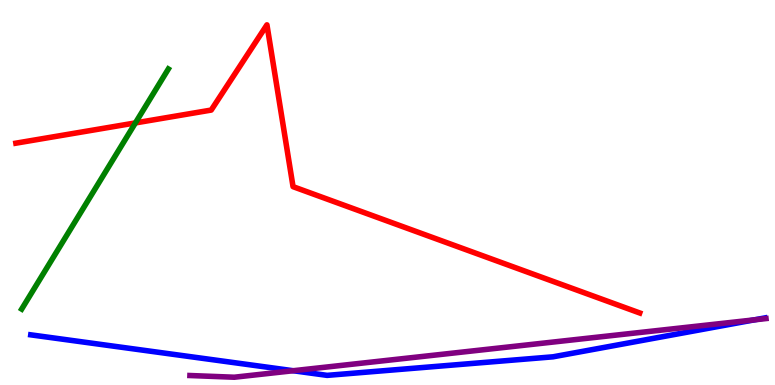[{'lines': ['blue', 'red'], 'intersections': []}, {'lines': ['green', 'red'], 'intersections': [{'x': 1.75, 'y': 6.81}]}, {'lines': ['purple', 'red'], 'intersections': []}, {'lines': ['blue', 'green'], 'intersections': []}, {'lines': ['blue', 'purple'], 'intersections': [{'x': 3.78, 'y': 0.371}, {'x': 9.73, 'y': 1.69}]}, {'lines': ['green', 'purple'], 'intersections': []}]